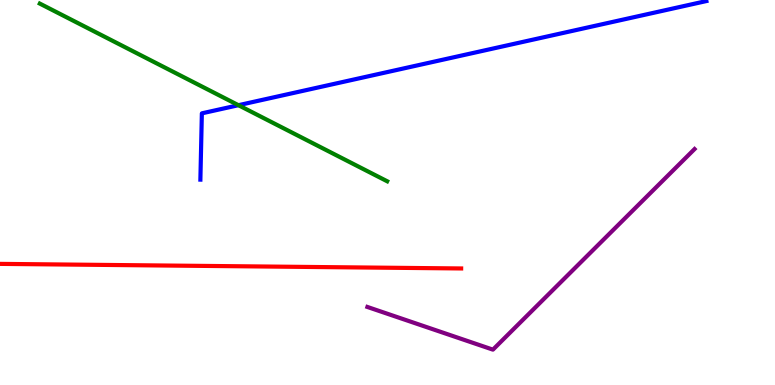[{'lines': ['blue', 'red'], 'intersections': []}, {'lines': ['green', 'red'], 'intersections': []}, {'lines': ['purple', 'red'], 'intersections': []}, {'lines': ['blue', 'green'], 'intersections': [{'x': 3.08, 'y': 7.27}]}, {'lines': ['blue', 'purple'], 'intersections': []}, {'lines': ['green', 'purple'], 'intersections': []}]